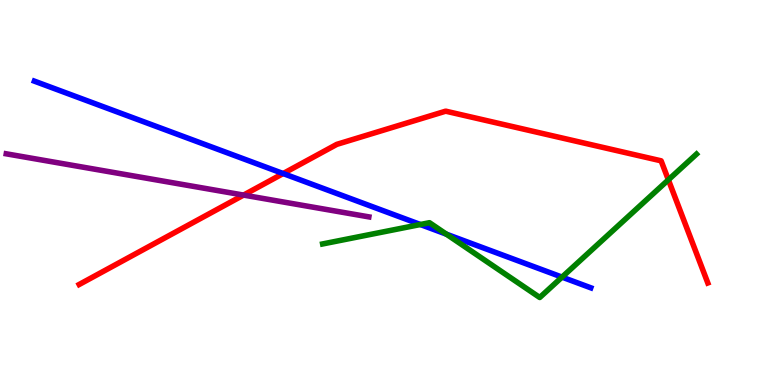[{'lines': ['blue', 'red'], 'intersections': [{'x': 3.65, 'y': 5.49}]}, {'lines': ['green', 'red'], 'intersections': [{'x': 8.62, 'y': 5.33}]}, {'lines': ['purple', 'red'], 'intersections': [{'x': 3.14, 'y': 4.93}]}, {'lines': ['blue', 'green'], 'intersections': [{'x': 5.42, 'y': 4.17}, {'x': 5.76, 'y': 3.92}, {'x': 7.25, 'y': 2.8}]}, {'lines': ['blue', 'purple'], 'intersections': []}, {'lines': ['green', 'purple'], 'intersections': []}]